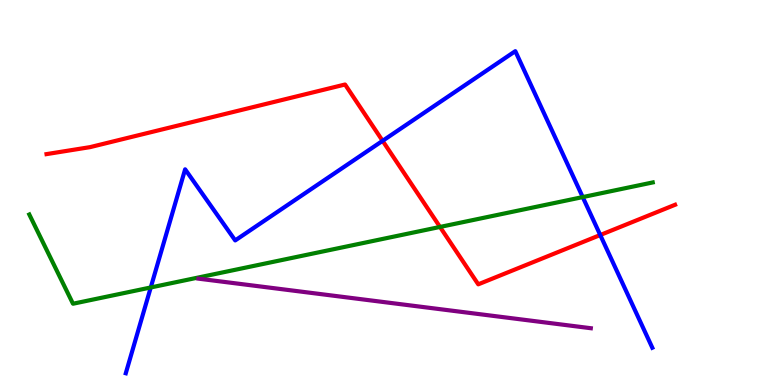[{'lines': ['blue', 'red'], 'intersections': [{'x': 4.94, 'y': 6.34}, {'x': 7.75, 'y': 3.9}]}, {'lines': ['green', 'red'], 'intersections': [{'x': 5.68, 'y': 4.11}]}, {'lines': ['purple', 'red'], 'intersections': []}, {'lines': ['blue', 'green'], 'intersections': [{'x': 1.95, 'y': 2.53}, {'x': 7.52, 'y': 4.88}]}, {'lines': ['blue', 'purple'], 'intersections': []}, {'lines': ['green', 'purple'], 'intersections': []}]